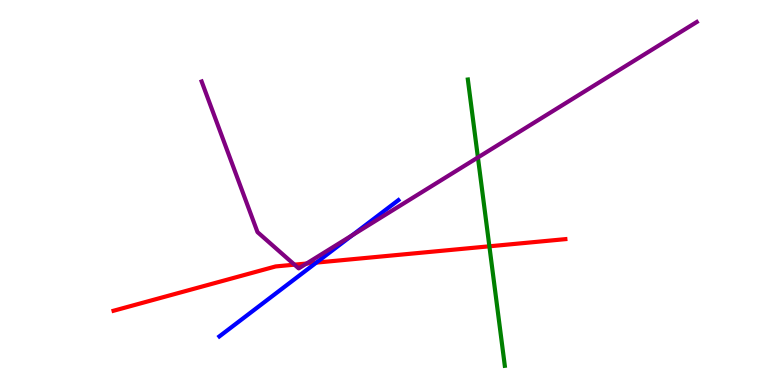[{'lines': ['blue', 'red'], 'intersections': [{'x': 4.08, 'y': 3.18}]}, {'lines': ['green', 'red'], 'intersections': [{'x': 6.31, 'y': 3.6}]}, {'lines': ['purple', 'red'], 'intersections': [{'x': 3.8, 'y': 3.13}, {'x': 3.96, 'y': 3.16}]}, {'lines': ['blue', 'green'], 'intersections': []}, {'lines': ['blue', 'purple'], 'intersections': [{'x': 4.55, 'y': 3.89}]}, {'lines': ['green', 'purple'], 'intersections': [{'x': 6.17, 'y': 5.91}]}]